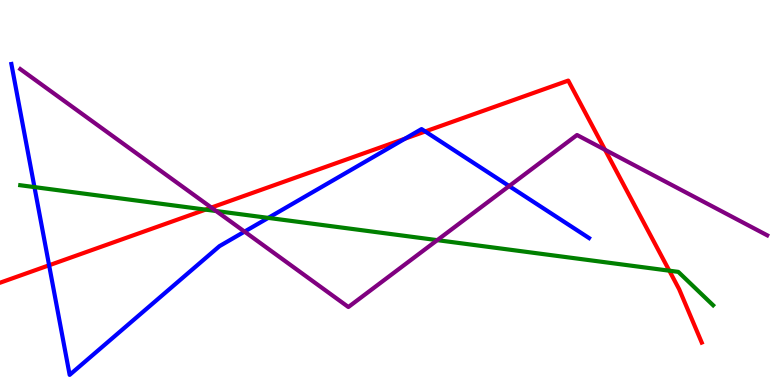[{'lines': ['blue', 'red'], 'intersections': [{'x': 0.634, 'y': 3.11}, {'x': 5.23, 'y': 6.4}, {'x': 5.49, 'y': 6.59}]}, {'lines': ['green', 'red'], 'intersections': [{'x': 2.65, 'y': 4.56}, {'x': 8.64, 'y': 2.97}]}, {'lines': ['purple', 'red'], 'intersections': [{'x': 2.73, 'y': 4.61}, {'x': 7.81, 'y': 6.11}]}, {'lines': ['blue', 'green'], 'intersections': [{'x': 0.445, 'y': 5.14}, {'x': 3.46, 'y': 4.34}]}, {'lines': ['blue', 'purple'], 'intersections': [{'x': 3.16, 'y': 3.98}, {'x': 6.57, 'y': 5.17}]}, {'lines': ['green', 'purple'], 'intersections': [{'x': 2.79, 'y': 4.52}, {'x': 5.64, 'y': 3.76}]}]